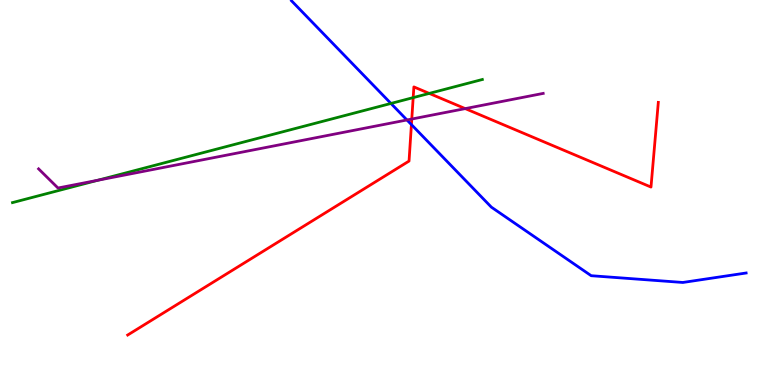[{'lines': ['blue', 'red'], 'intersections': [{'x': 5.31, 'y': 6.76}]}, {'lines': ['green', 'red'], 'intersections': [{'x': 5.33, 'y': 7.46}, {'x': 5.54, 'y': 7.57}]}, {'lines': ['purple', 'red'], 'intersections': [{'x': 5.31, 'y': 6.91}, {'x': 6.0, 'y': 7.18}]}, {'lines': ['blue', 'green'], 'intersections': [{'x': 5.04, 'y': 7.31}]}, {'lines': ['blue', 'purple'], 'intersections': [{'x': 5.25, 'y': 6.88}]}, {'lines': ['green', 'purple'], 'intersections': [{'x': 1.26, 'y': 5.32}]}]